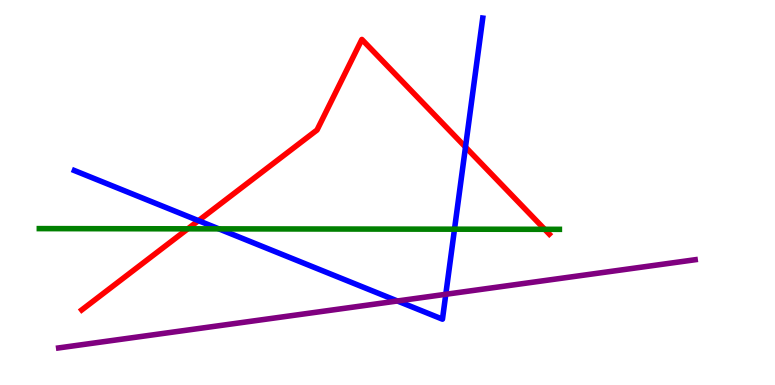[{'lines': ['blue', 'red'], 'intersections': [{'x': 2.56, 'y': 4.27}, {'x': 6.01, 'y': 6.18}]}, {'lines': ['green', 'red'], 'intersections': [{'x': 2.42, 'y': 4.06}, {'x': 7.03, 'y': 4.04}]}, {'lines': ['purple', 'red'], 'intersections': []}, {'lines': ['blue', 'green'], 'intersections': [{'x': 2.82, 'y': 4.06}, {'x': 5.86, 'y': 4.05}]}, {'lines': ['blue', 'purple'], 'intersections': [{'x': 5.13, 'y': 2.18}, {'x': 5.75, 'y': 2.36}]}, {'lines': ['green', 'purple'], 'intersections': []}]